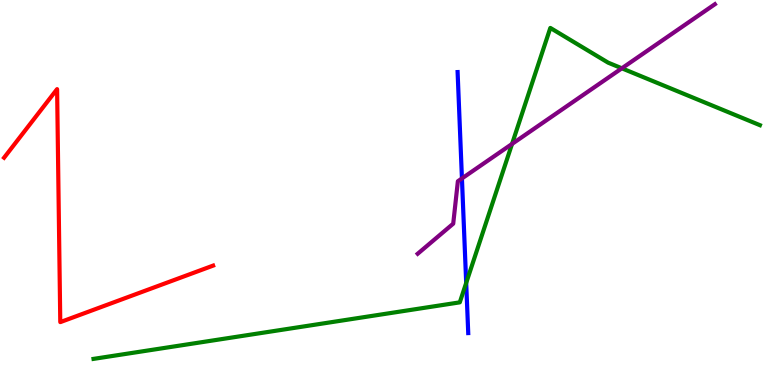[{'lines': ['blue', 'red'], 'intersections': []}, {'lines': ['green', 'red'], 'intersections': []}, {'lines': ['purple', 'red'], 'intersections': []}, {'lines': ['blue', 'green'], 'intersections': [{'x': 6.02, 'y': 2.65}]}, {'lines': ['blue', 'purple'], 'intersections': [{'x': 5.96, 'y': 5.36}]}, {'lines': ['green', 'purple'], 'intersections': [{'x': 6.61, 'y': 6.26}, {'x': 8.02, 'y': 8.23}]}]